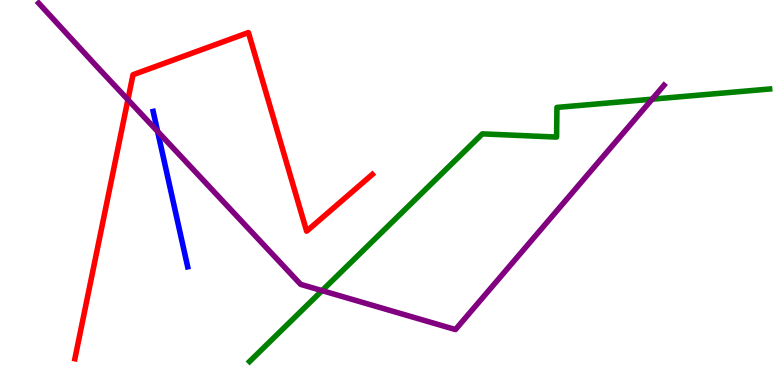[{'lines': ['blue', 'red'], 'intersections': []}, {'lines': ['green', 'red'], 'intersections': []}, {'lines': ['purple', 'red'], 'intersections': [{'x': 1.65, 'y': 7.41}]}, {'lines': ['blue', 'green'], 'intersections': []}, {'lines': ['blue', 'purple'], 'intersections': [{'x': 2.03, 'y': 6.59}]}, {'lines': ['green', 'purple'], 'intersections': [{'x': 4.16, 'y': 2.45}, {'x': 8.41, 'y': 7.42}]}]